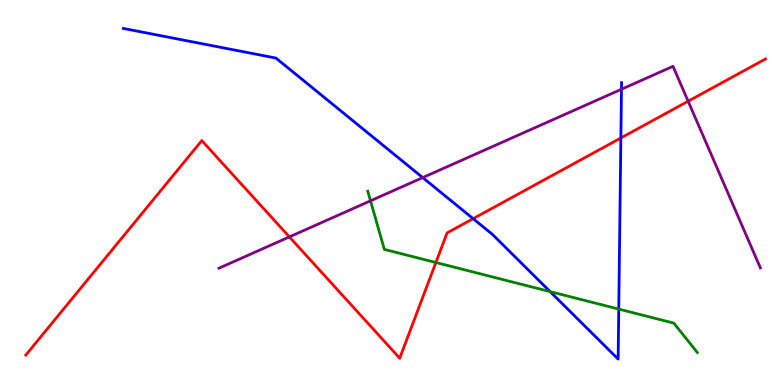[{'lines': ['blue', 'red'], 'intersections': [{'x': 6.11, 'y': 4.32}, {'x': 8.01, 'y': 6.42}]}, {'lines': ['green', 'red'], 'intersections': [{'x': 5.62, 'y': 3.18}]}, {'lines': ['purple', 'red'], 'intersections': [{'x': 3.73, 'y': 3.85}, {'x': 8.88, 'y': 7.37}]}, {'lines': ['blue', 'green'], 'intersections': [{'x': 7.1, 'y': 2.43}, {'x': 7.98, 'y': 1.97}]}, {'lines': ['blue', 'purple'], 'intersections': [{'x': 5.45, 'y': 5.39}, {'x': 8.02, 'y': 7.68}]}, {'lines': ['green', 'purple'], 'intersections': [{'x': 4.78, 'y': 4.78}]}]